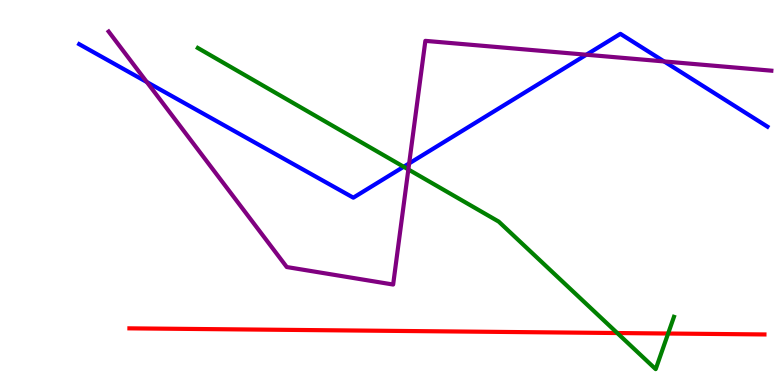[{'lines': ['blue', 'red'], 'intersections': []}, {'lines': ['green', 'red'], 'intersections': [{'x': 7.96, 'y': 1.35}, {'x': 8.62, 'y': 1.34}]}, {'lines': ['purple', 'red'], 'intersections': []}, {'lines': ['blue', 'green'], 'intersections': [{'x': 5.21, 'y': 5.67}]}, {'lines': ['blue', 'purple'], 'intersections': [{'x': 1.89, 'y': 7.87}, {'x': 5.28, 'y': 5.76}, {'x': 7.57, 'y': 8.58}, {'x': 8.57, 'y': 8.4}]}, {'lines': ['green', 'purple'], 'intersections': [{'x': 5.27, 'y': 5.6}]}]